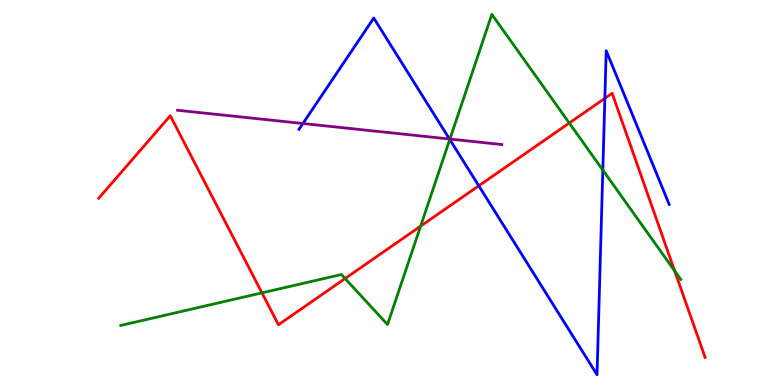[{'lines': ['blue', 'red'], 'intersections': [{'x': 6.18, 'y': 5.17}, {'x': 7.8, 'y': 7.45}]}, {'lines': ['green', 'red'], 'intersections': [{'x': 3.38, 'y': 2.39}, {'x': 4.45, 'y': 2.77}, {'x': 5.43, 'y': 4.13}, {'x': 7.35, 'y': 6.8}, {'x': 8.71, 'y': 2.96}]}, {'lines': ['purple', 'red'], 'intersections': []}, {'lines': ['blue', 'green'], 'intersections': [{'x': 5.8, 'y': 6.38}, {'x': 7.78, 'y': 5.58}]}, {'lines': ['blue', 'purple'], 'intersections': [{'x': 3.91, 'y': 6.79}, {'x': 5.8, 'y': 6.39}]}, {'lines': ['green', 'purple'], 'intersections': [{'x': 5.81, 'y': 6.39}]}]